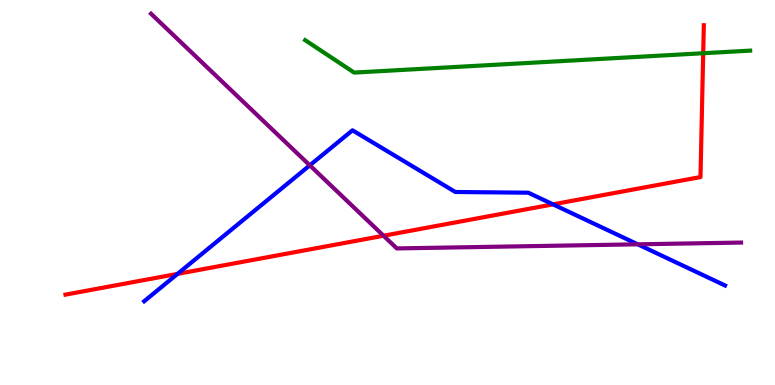[{'lines': ['blue', 'red'], 'intersections': [{'x': 2.29, 'y': 2.89}, {'x': 7.14, 'y': 4.69}]}, {'lines': ['green', 'red'], 'intersections': [{'x': 9.07, 'y': 8.62}]}, {'lines': ['purple', 'red'], 'intersections': [{'x': 4.95, 'y': 3.88}]}, {'lines': ['blue', 'green'], 'intersections': []}, {'lines': ['blue', 'purple'], 'intersections': [{'x': 4.0, 'y': 5.71}, {'x': 8.23, 'y': 3.65}]}, {'lines': ['green', 'purple'], 'intersections': []}]